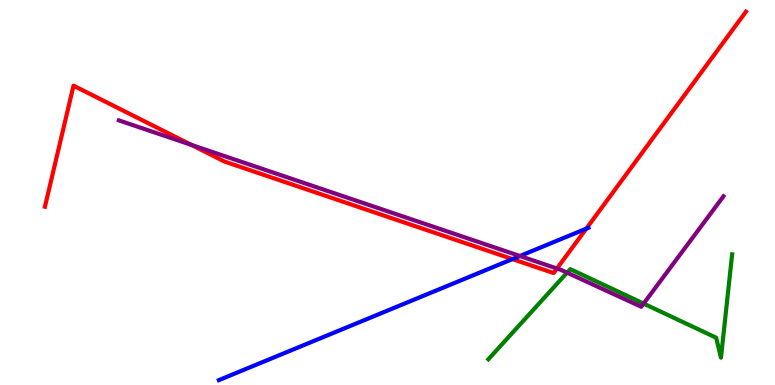[{'lines': ['blue', 'red'], 'intersections': [{'x': 6.61, 'y': 3.27}, {'x': 7.56, 'y': 4.06}]}, {'lines': ['green', 'red'], 'intersections': []}, {'lines': ['purple', 'red'], 'intersections': [{'x': 2.47, 'y': 6.24}, {'x': 7.19, 'y': 3.03}]}, {'lines': ['blue', 'green'], 'intersections': []}, {'lines': ['blue', 'purple'], 'intersections': [{'x': 6.71, 'y': 3.35}]}, {'lines': ['green', 'purple'], 'intersections': [{'x': 7.32, 'y': 2.92}, {'x': 8.3, 'y': 2.11}]}]